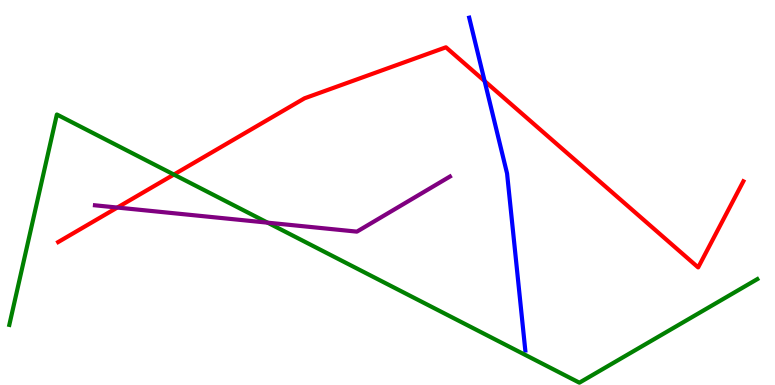[{'lines': ['blue', 'red'], 'intersections': [{'x': 6.25, 'y': 7.9}]}, {'lines': ['green', 'red'], 'intersections': [{'x': 2.24, 'y': 5.47}]}, {'lines': ['purple', 'red'], 'intersections': [{'x': 1.51, 'y': 4.61}]}, {'lines': ['blue', 'green'], 'intersections': []}, {'lines': ['blue', 'purple'], 'intersections': []}, {'lines': ['green', 'purple'], 'intersections': [{'x': 3.45, 'y': 4.22}]}]